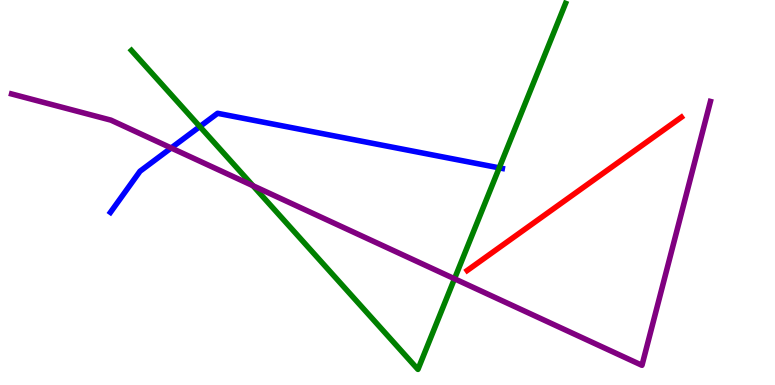[{'lines': ['blue', 'red'], 'intersections': []}, {'lines': ['green', 'red'], 'intersections': []}, {'lines': ['purple', 'red'], 'intersections': []}, {'lines': ['blue', 'green'], 'intersections': [{'x': 2.58, 'y': 6.71}, {'x': 6.44, 'y': 5.64}]}, {'lines': ['blue', 'purple'], 'intersections': [{'x': 2.21, 'y': 6.16}]}, {'lines': ['green', 'purple'], 'intersections': [{'x': 3.26, 'y': 5.18}, {'x': 5.86, 'y': 2.76}]}]